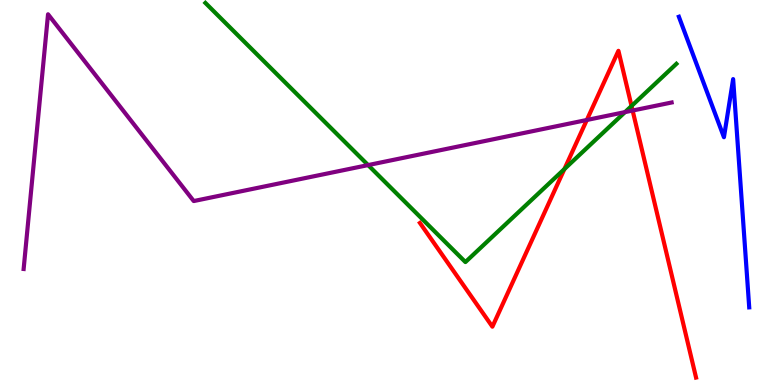[{'lines': ['blue', 'red'], 'intersections': []}, {'lines': ['green', 'red'], 'intersections': [{'x': 7.28, 'y': 5.61}, {'x': 8.15, 'y': 7.25}]}, {'lines': ['purple', 'red'], 'intersections': [{'x': 7.57, 'y': 6.88}, {'x': 8.16, 'y': 7.13}]}, {'lines': ['blue', 'green'], 'intersections': []}, {'lines': ['blue', 'purple'], 'intersections': []}, {'lines': ['green', 'purple'], 'intersections': [{'x': 4.75, 'y': 5.71}, {'x': 8.06, 'y': 7.09}]}]